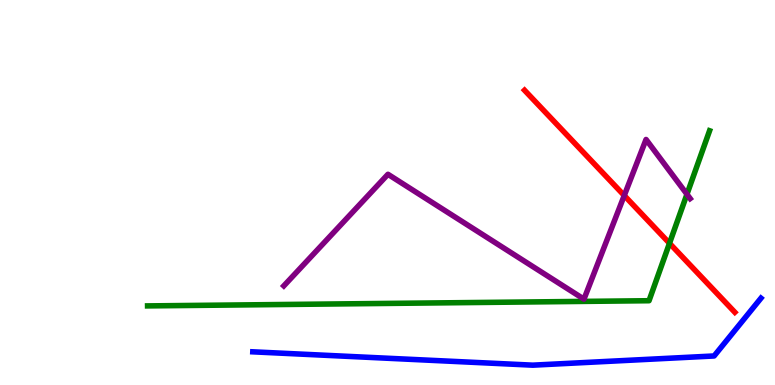[{'lines': ['blue', 'red'], 'intersections': []}, {'lines': ['green', 'red'], 'intersections': [{'x': 8.64, 'y': 3.68}]}, {'lines': ['purple', 'red'], 'intersections': [{'x': 8.05, 'y': 4.92}]}, {'lines': ['blue', 'green'], 'intersections': []}, {'lines': ['blue', 'purple'], 'intersections': []}, {'lines': ['green', 'purple'], 'intersections': [{'x': 8.86, 'y': 4.95}]}]